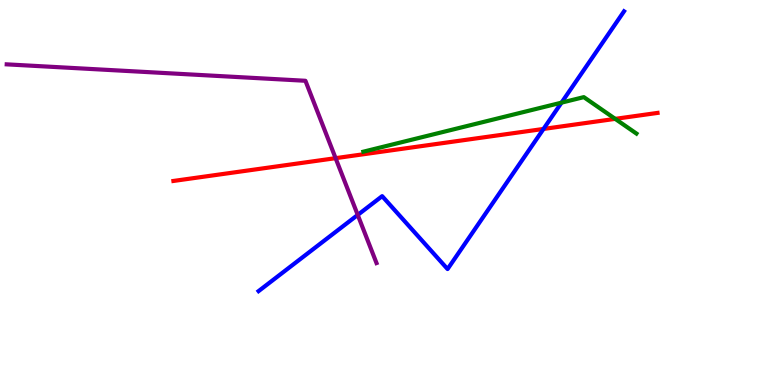[{'lines': ['blue', 'red'], 'intersections': [{'x': 7.01, 'y': 6.65}]}, {'lines': ['green', 'red'], 'intersections': [{'x': 7.94, 'y': 6.91}]}, {'lines': ['purple', 'red'], 'intersections': [{'x': 4.33, 'y': 5.89}]}, {'lines': ['blue', 'green'], 'intersections': [{'x': 7.25, 'y': 7.33}]}, {'lines': ['blue', 'purple'], 'intersections': [{'x': 4.62, 'y': 4.42}]}, {'lines': ['green', 'purple'], 'intersections': []}]